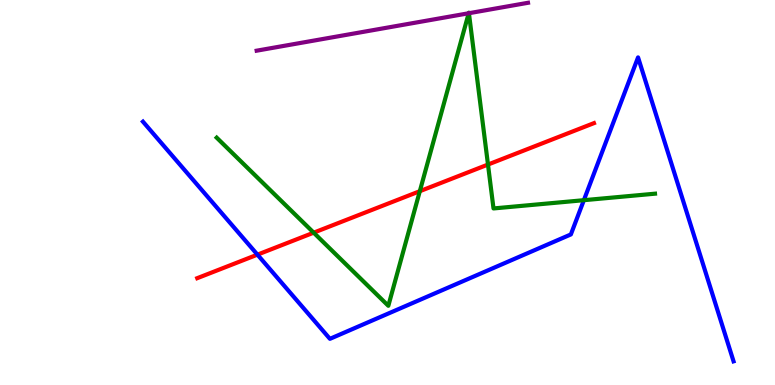[{'lines': ['blue', 'red'], 'intersections': [{'x': 3.32, 'y': 3.39}]}, {'lines': ['green', 'red'], 'intersections': [{'x': 4.05, 'y': 3.96}, {'x': 5.42, 'y': 5.03}, {'x': 6.3, 'y': 5.73}]}, {'lines': ['purple', 'red'], 'intersections': []}, {'lines': ['blue', 'green'], 'intersections': [{'x': 7.53, 'y': 4.8}]}, {'lines': ['blue', 'purple'], 'intersections': []}, {'lines': ['green', 'purple'], 'intersections': [{'x': 6.05, 'y': 9.66}, {'x': 6.05, 'y': 9.66}]}]